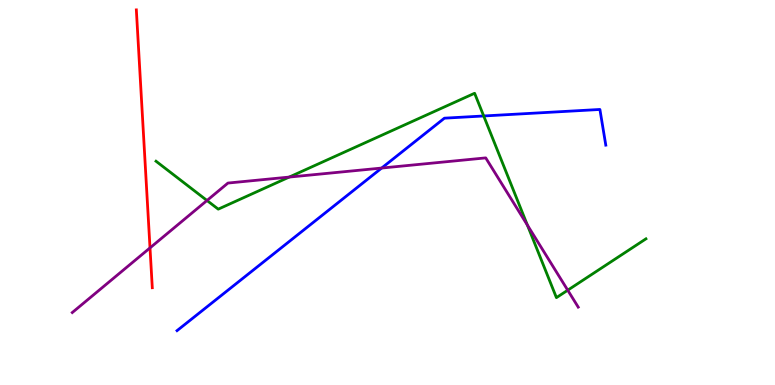[{'lines': ['blue', 'red'], 'intersections': []}, {'lines': ['green', 'red'], 'intersections': []}, {'lines': ['purple', 'red'], 'intersections': [{'x': 1.94, 'y': 3.56}]}, {'lines': ['blue', 'green'], 'intersections': [{'x': 6.24, 'y': 6.99}]}, {'lines': ['blue', 'purple'], 'intersections': [{'x': 4.92, 'y': 5.64}]}, {'lines': ['green', 'purple'], 'intersections': [{'x': 2.67, 'y': 4.79}, {'x': 3.73, 'y': 5.4}, {'x': 6.81, 'y': 4.15}, {'x': 7.33, 'y': 2.46}]}]